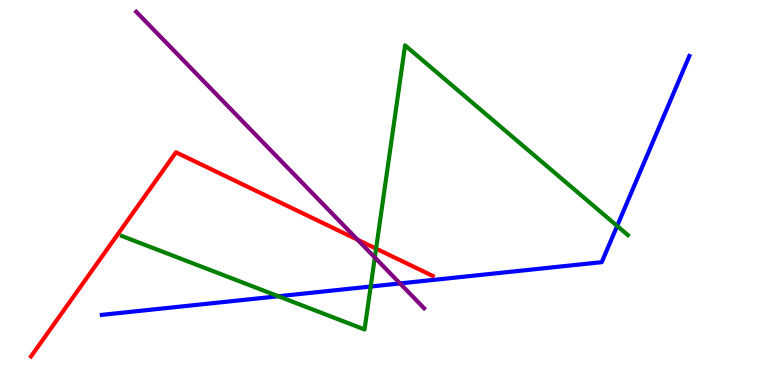[{'lines': ['blue', 'red'], 'intersections': []}, {'lines': ['green', 'red'], 'intersections': [{'x': 4.85, 'y': 3.54}]}, {'lines': ['purple', 'red'], 'intersections': [{'x': 4.61, 'y': 3.77}]}, {'lines': ['blue', 'green'], 'intersections': [{'x': 3.59, 'y': 2.31}, {'x': 4.78, 'y': 2.56}, {'x': 7.96, 'y': 4.13}]}, {'lines': ['blue', 'purple'], 'intersections': [{'x': 5.16, 'y': 2.64}]}, {'lines': ['green', 'purple'], 'intersections': [{'x': 4.84, 'y': 3.31}]}]